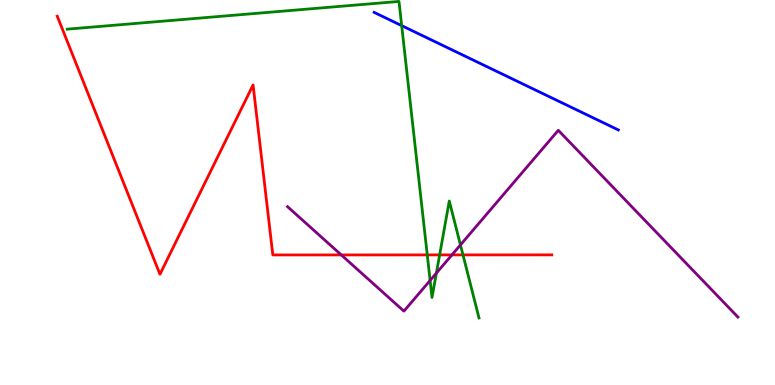[{'lines': ['blue', 'red'], 'intersections': []}, {'lines': ['green', 'red'], 'intersections': [{'x': 5.51, 'y': 3.38}, {'x': 5.67, 'y': 3.38}, {'x': 5.97, 'y': 3.38}]}, {'lines': ['purple', 'red'], 'intersections': [{'x': 4.4, 'y': 3.38}, {'x': 5.83, 'y': 3.38}]}, {'lines': ['blue', 'green'], 'intersections': [{'x': 5.18, 'y': 9.33}]}, {'lines': ['blue', 'purple'], 'intersections': []}, {'lines': ['green', 'purple'], 'intersections': [{'x': 5.55, 'y': 2.72}, {'x': 5.63, 'y': 2.91}, {'x': 5.94, 'y': 3.64}]}]